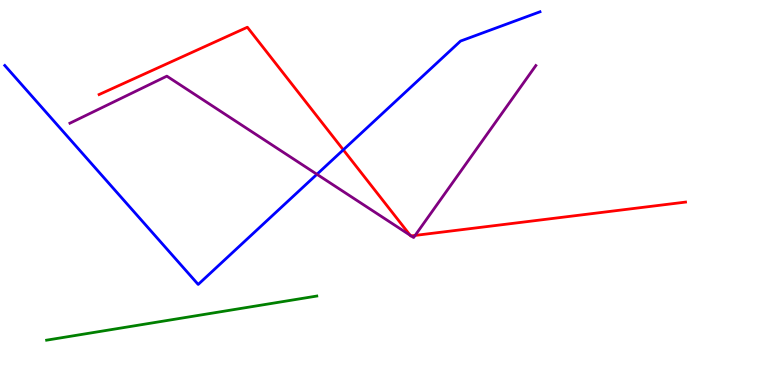[{'lines': ['blue', 'red'], 'intersections': [{'x': 4.43, 'y': 6.11}]}, {'lines': ['green', 'red'], 'intersections': []}, {'lines': ['purple', 'red'], 'intersections': [{'x': 5.29, 'y': 3.89}, {'x': 5.31, 'y': 3.87}, {'x': 5.36, 'y': 3.89}]}, {'lines': ['blue', 'green'], 'intersections': []}, {'lines': ['blue', 'purple'], 'intersections': [{'x': 4.09, 'y': 5.47}]}, {'lines': ['green', 'purple'], 'intersections': []}]